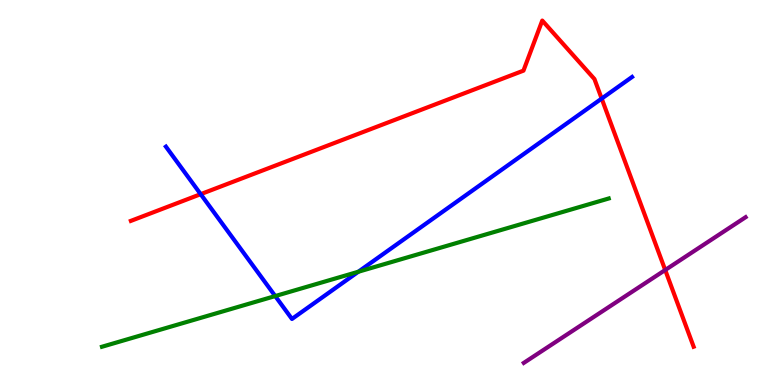[{'lines': ['blue', 'red'], 'intersections': [{'x': 2.59, 'y': 4.96}, {'x': 7.76, 'y': 7.44}]}, {'lines': ['green', 'red'], 'intersections': []}, {'lines': ['purple', 'red'], 'intersections': [{'x': 8.58, 'y': 2.99}]}, {'lines': ['blue', 'green'], 'intersections': [{'x': 3.55, 'y': 2.31}, {'x': 4.62, 'y': 2.94}]}, {'lines': ['blue', 'purple'], 'intersections': []}, {'lines': ['green', 'purple'], 'intersections': []}]